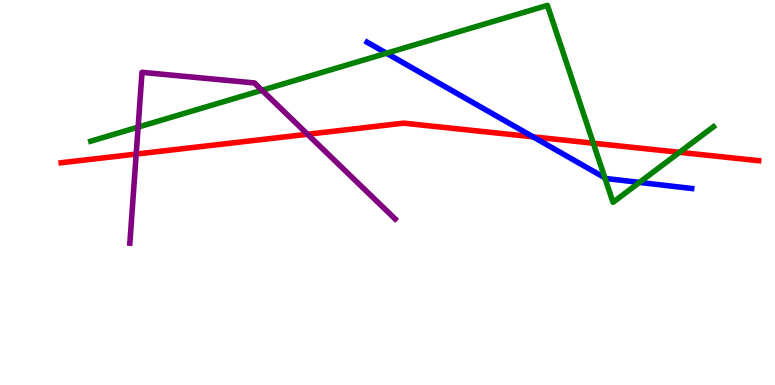[{'lines': ['blue', 'red'], 'intersections': [{'x': 6.88, 'y': 6.45}]}, {'lines': ['green', 'red'], 'intersections': [{'x': 7.66, 'y': 6.28}, {'x': 8.77, 'y': 6.04}]}, {'lines': ['purple', 'red'], 'intersections': [{'x': 1.76, 'y': 6.0}, {'x': 3.97, 'y': 6.51}]}, {'lines': ['blue', 'green'], 'intersections': [{'x': 4.99, 'y': 8.62}, {'x': 7.8, 'y': 5.38}, {'x': 8.25, 'y': 5.26}]}, {'lines': ['blue', 'purple'], 'intersections': []}, {'lines': ['green', 'purple'], 'intersections': [{'x': 1.78, 'y': 6.7}, {'x': 3.38, 'y': 7.66}]}]